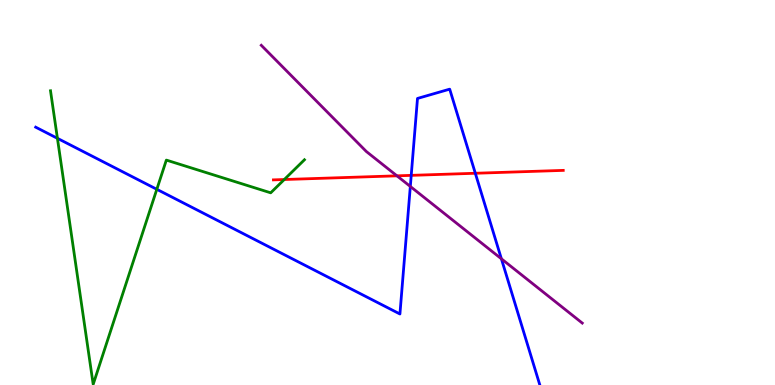[{'lines': ['blue', 'red'], 'intersections': [{'x': 5.31, 'y': 5.45}, {'x': 6.13, 'y': 5.5}]}, {'lines': ['green', 'red'], 'intersections': [{'x': 3.67, 'y': 5.34}]}, {'lines': ['purple', 'red'], 'intersections': [{'x': 5.12, 'y': 5.43}]}, {'lines': ['blue', 'green'], 'intersections': [{'x': 0.741, 'y': 6.41}, {'x': 2.02, 'y': 5.08}]}, {'lines': ['blue', 'purple'], 'intersections': [{'x': 5.29, 'y': 5.16}, {'x': 6.47, 'y': 3.28}]}, {'lines': ['green', 'purple'], 'intersections': []}]